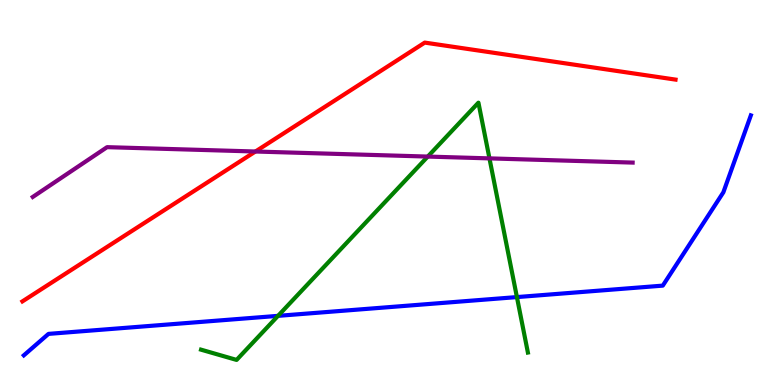[{'lines': ['blue', 'red'], 'intersections': []}, {'lines': ['green', 'red'], 'intersections': []}, {'lines': ['purple', 'red'], 'intersections': [{'x': 3.3, 'y': 6.06}]}, {'lines': ['blue', 'green'], 'intersections': [{'x': 3.59, 'y': 1.8}, {'x': 6.67, 'y': 2.28}]}, {'lines': ['blue', 'purple'], 'intersections': []}, {'lines': ['green', 'purple'], 'intersections': [{'x': 5.52, 'y': 5.93}, {'x': 6.32, 'y': 5.89}]}]